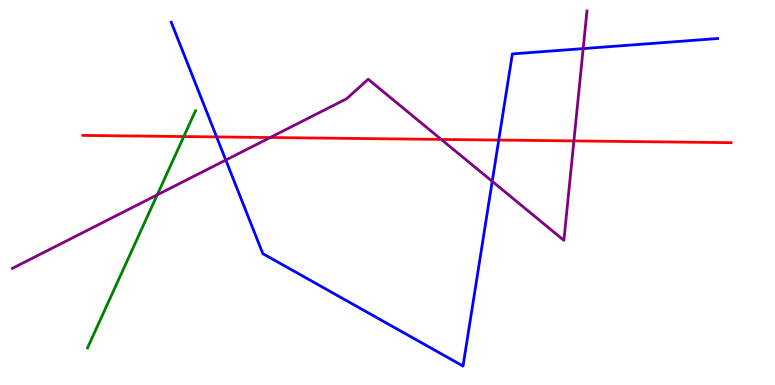[{'lines': ['blue', 'red'], 'intersections': [{'x': 2.8, 'y': 6.44}, {'x': 6.44, 'y': 6.36}]}, {'lines': ['green', 'red'], 'intersections': [{'x': 2.37, 'y': 6.45}]}, {'lines': ['purple', 'red'], 'intersections': [{'x': 3.49, 'y': 6.43}, {'x': 5.69, 'y': 6.38}, {'x': 7.41, 'y': 6.34}]}, {'lines': ['blue', 'green'], 'intersections': []}, {'lines': ['blue', 'purple'], 'intersections': [{'x': 2.91, 'y': 5.84}, {'x': 6.35, 'y': 5.29}, {'x': 7.52, 'y': 8.74}]}, {'lines': ['green', 'purple'], 'intersections': [{'x': 2.03, 'y': 4.94}]}]